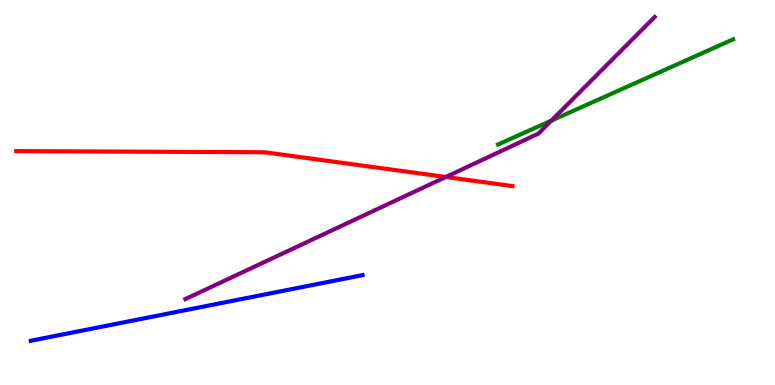[{'lines': ['blue', 'red'], 'intersections': []}, {'lines': ['green', 'red'], 'intersections': []}, {'lines': ['purple', 'red'], 'intersections': [{'x': 5.75, 'y': 5.4}]}, {'lines': ['blue', 'green'], 'intersections': []}, {'lines': ['blue', 'purple'], 'intersections': []}, {'lines': ['green', 'purple'], 'intersections': [{'x': 7.11, 'y': 6.87}]}]